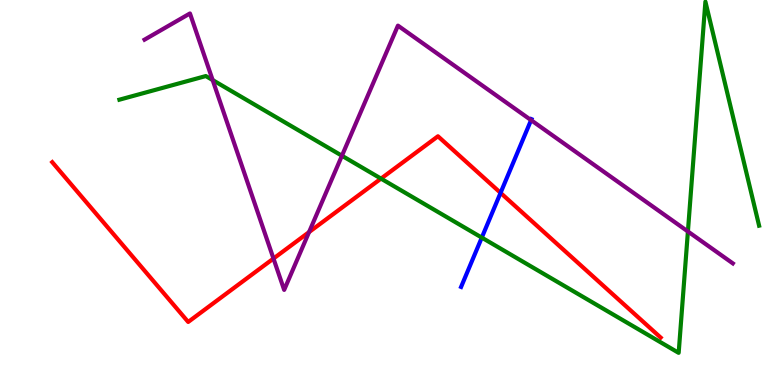[{'lines': ['blue', 'red'], 'intersections': [{'x': 6.46, 'y': 4.99}]}, {'lines': ['green', 'red'], 'intersections': [{'x': 4.92, 'y': 5.36}]}, {'lines': ['purple', 'red'], 'intersections': [{'x': 3.53, 'y': 3.28}, {'x': 3.99, 'y': 3.97}]}, {'lines': ['blue', 'green'], 'intersections': [{'x': 6.22, 'y': 3.83}]}, {'lines': ['blue', 'purple'], 'intersections': [{'x': 6.85, 'y': 6.88}]}, {'lines': ['green', 'purple'], 'intersections': [{'x': 2.74, 'y': 7.92}, {'x': 4.41, 'y': 5.95}, {'x': 8.88, 'y': 3.99}]}]